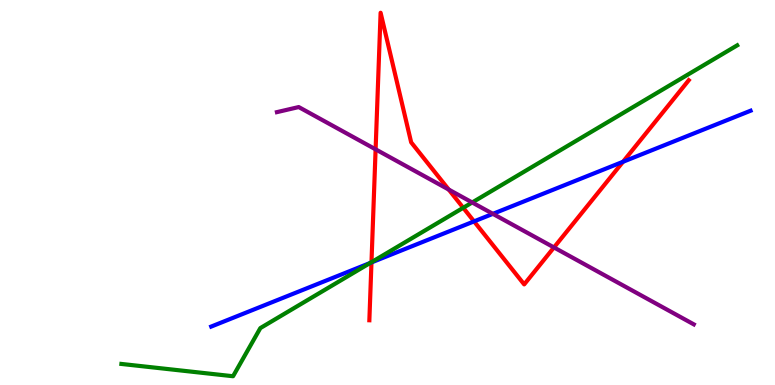[{'lines': ['blue', 'red'], 'intersections': [{'x': 4.79, 'y': 3.18}, {'x': 6.12, 'y': 4.25}, {'x': 8.04, 'y': 5.8}]}, {'lines': ['green', 'red'], 'intersections': [{'x': 4.79, 'y': 3.19}, {'x': 5.98, 'y': 4.6}]}, {'lines': ['purple', 'red'], 'intersections': [{'x': 4.85, 'y': 6.12}, {'x': 5.79, 'y': 5.08}, {'x': 7.15, 'y': 3.57}]}, {'lines': ['blue', 'green'], 'intersections': [{'x': 4.78, 'y': 3.17}]}, {'lines': ['blue', 'purple'], 'intersections': [{'x': 6.36, 'y': 4.45}]}, {'lines': ['green', 'purple'], 'intersections': [{'x': 6.09, 'y': 4.74}]}]